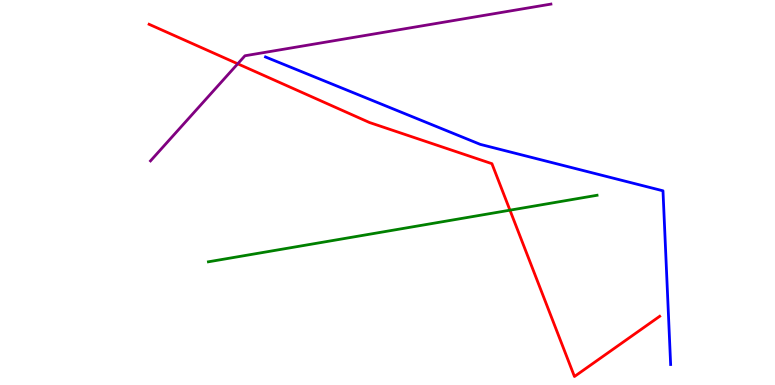[{'lines': ['blue', 'red'], 'intersections': []}, {'lines': ['green', 'red'], 'intersections': [{'x': 6.58, 'y': 4.54}]}, {'lines': ['purple', 'red'], 'intersections': [{'x': 3.07, 'y': 8.34}]}, {'lines': ['blue', 'green'], 'intersections': []}, {'lines': ['blue', 'purple'], 'intersections': []}, {'lines': ['green', 'purple'], 'intersections': []}]